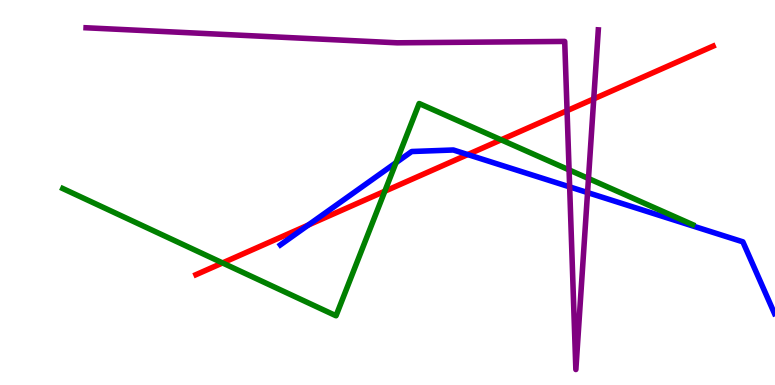[{'lines': ['blue', 'red'], 'intersections': [{'x': 3.98, 'y': 4.15}, {'x': 6.04, 'y': 5.99}]}, {'lines': ['green', 'red'], 'intersections': [{'x': 2.87, 'y': 3.17}, {'x': 4.97, 'y': 5.03}, {'x': 6.47, 'y': 6.37}]}, {'lines': ['purple', 'red'], 'intersections': [{'x': 7.32, 'y': 7.13}, {'x': 7.66, 'y': 7.43}]}, {'lines': ['blue', 'green'], 'intersections': [{'x': 5.11, 'y': 5.77}]}, {'lines': ['blue', 'purple'], 'intersections': [{'x': 7.35, 'y': 5.15}, {'x': 7.58, 'y': 5.0}]}, {'lines': ['green', 'purple'], 'intersections': [{'x': 7.34, 'y': 5.59}, {'x': 7.59, 'y': 5.36}]}]